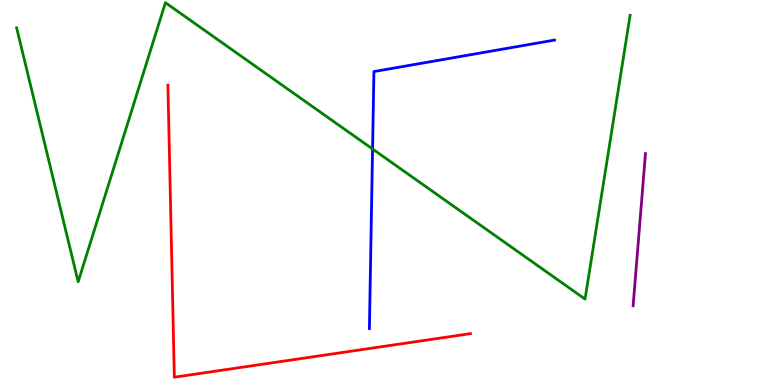[{'lines': ['blue', 'red'], 'intersections': []}, {'lines': ['green', 'red'], 'intersections': []}, {'lines': ['purple', 'red'], 'intersections': []}, {'lines': ['blue', 'green'], 'intersections': [{'x': 4.81, 'y': 6.13}]}, {'lines': ['blue', 'purple'], 'intersections': []}, {'lines': ['green', 'purple'], 'intersections': []}]